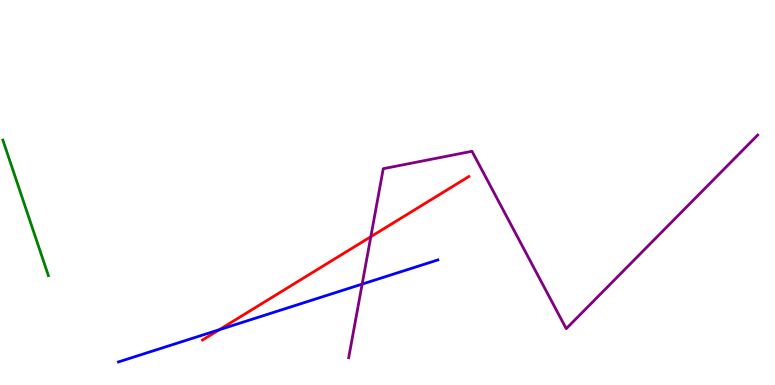[{'lines': ['blue', 'red'], 'intersections': [{'x': 2.83, 'y': 1.44}]}, {'lines': ['green', 'red'], 'intersections': []}, {'lines': ['purple', 'red'], 'intersections': [{'x': 4.78, 'y': 3.85}]}, {'lines': ['blue', 'green'], 'intersections': []}, {'lines': ['blue', 'purple'], 'intersections': [{'x': 4.67, 'y': 2.62}]}, {'lines': ['green', 'purple'], 'intersections': []}]